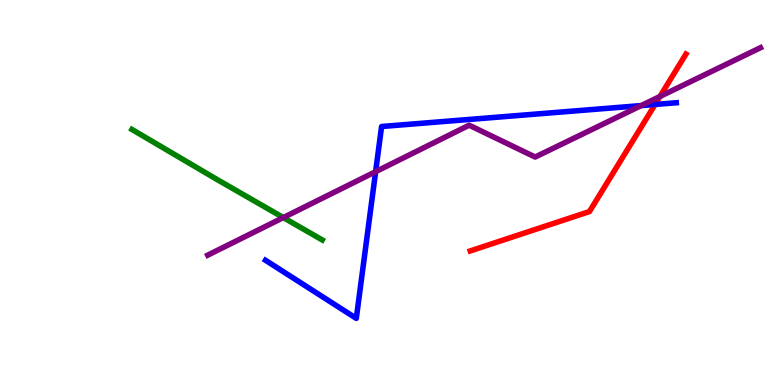[{'lines': ['blue', 'red'], 'intersections': [{'x': 8.45, 'y': 7.29}]}, {'lines': ['green', 'red'], 'intersections': []}, {'lines': ['purple', 'red'], 'intersections': [{'x': 8.52, 'y': 7.49}]}, {'lines': ['blue', 'green'], 'intersections': []}, {'lines': ['blue', 'purple'], 'intersections': [{'x': 4.85, 'y': 5.54}, {'x': 8.27, 'y': 7.26}]}, {'lines': ['green', 'purple'], 'intersections': [{'x': 3.66, 'y': 4.35}]}]